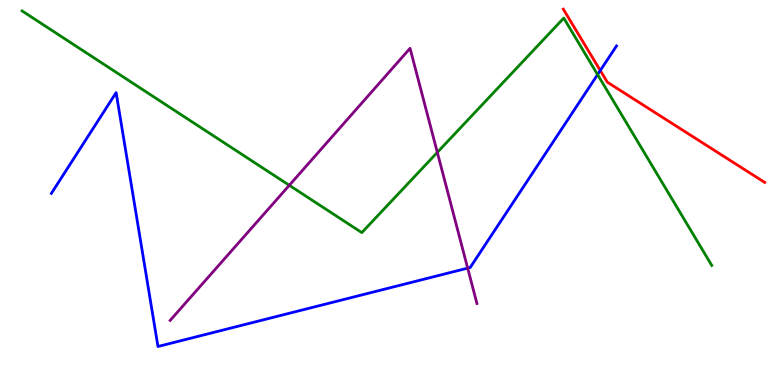[{'lines': ['blue', 'red'], 'intersections': [{'x': 7.75, 'y': 8.17}]}, {'lines': ['green', 'red'], 'intersections': []}, {'lines': ['purple', 'red'], 'intersections': []}, {'lines': ['blue', 'green'], 'intersections': [{'x': 7.71, 'y': 8.06}]}, {'lines': ['blue', 'purple'], 'intersections': [{'x': 6.03, 'y': 3.04}]}, {'lines': ['green', 'purple'], 'intersections': [{'x': 3.73, 'y': 5.19}, {'x': 5.64, 'y': 6.04}]}]